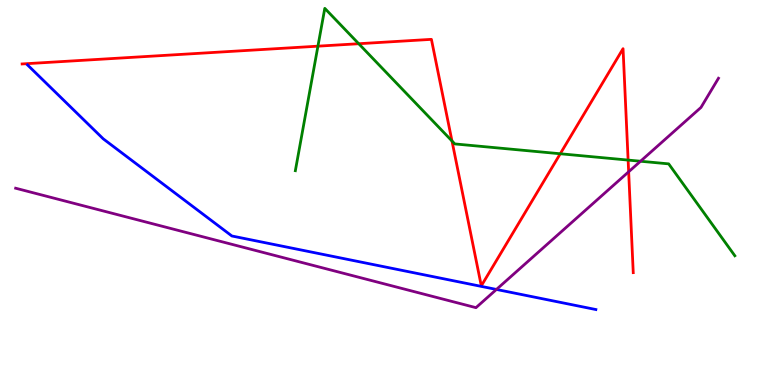[{'lines': ['blue', 'red'], 'intersections': []}, {'lines': ['green', 'red'], 'intersections': [{'x': 4.1, 'y': 8.8}, {'x': 4.63, 'y': 8.86}, {'x': 5.83, 'y': 6.34}, {'x': 7.23, 'y': 6.01}, {'x': 8.1, 'y': 5.84}]}, {'lines': ['purple', 'red'], 'intersections': [{'x': 8.11, 'y': 5.54}]}, {'lines': ['blue', 'green'], 'intersections': []}, {'lines': ['blue', 'purple'], 'intersections': [{'x': 6.41, 'y': 2.48}]}, {'lines': ['green', 'purple'], 'intersections': [{'x': 8.26, 'y': 5.81}]}]